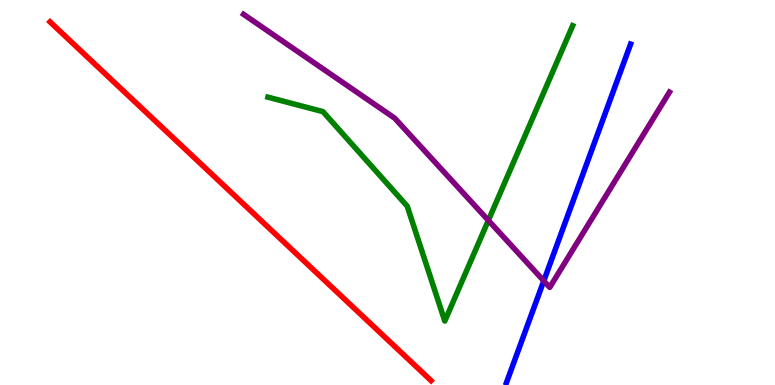[{'lines': ['blue', 'red'], 'intersections': []}, {'lines': ['green', 'red'], 'intersections': []}, {'lines': ['purple', 'red'], 'intersections': []}, {'lines': ['blue', 'green'], 'intersections': []}, {'lines': ['blue', 'purple'], 'intersections': [{'x': 7.02, 'y': 2.7}]}, {'lines': ['green', 'purple'], 'intersections': [{'x': 6.3, 'y': 4.28}]}]